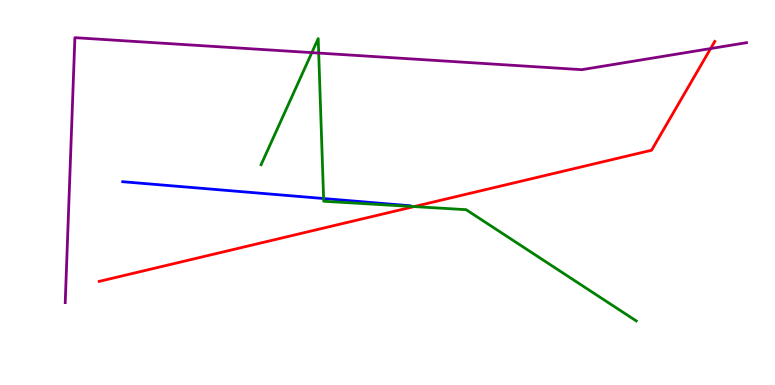[{'lines': ['blue', 'red'], 'intersections': []}, {'lines': ['green', 'red'], 'intersections': [{'x': 5.34, 'y': 4.63}]}, {'lines': ['purple', 'red'], 'intersections': [{'x': 9.17, 'y': 8.74}]}, {'lines': ['blue', 'green'], 'intersections': [{'x': 4.18, 'y': 4.84}]}, {'lines': ['blue', 'purple'], 'intersections': []}, {'lines': ['green', 'purple'], 'intersections': [{'x': 4.02, 'y': 8.63}, {'x': 4.11, 'y': 8.62}]}]